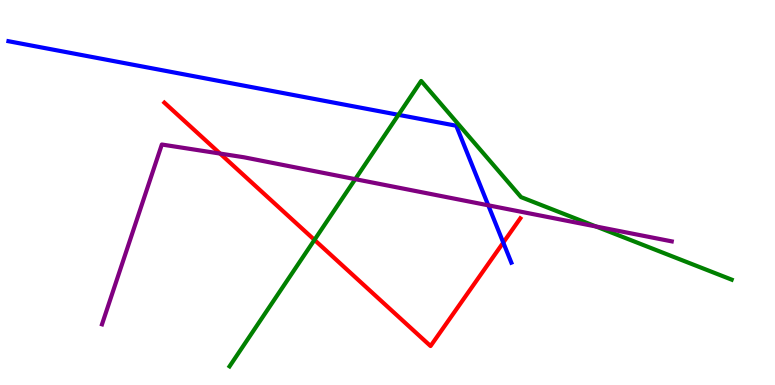[{'lines': ['blue', 'red'], 'intersections': [{'x': 6.49, 'y': 3.7}]}, {'lines': ['green', 'red'], 'intersections': [{'x': 4.06, 'y': 3.77}]}, {'lines': ['purple', 'red'], 'intersections': [{'x': 2.84, 'y': 6.01}]}, {'lines': ['blue', 'green'], 'intersections': [{'x': 5.14, 'y': 7.02}]}, {'lines': ['blue', 'purple'], 'intersections': [{'x': 6.3, 'y': 4.67}]}, {'lines': ['green', 'purple'], 'intersections': [{'x': 4.58, 'y': 5.35}, {'x': 7.69, 'y': 4.12}]}]